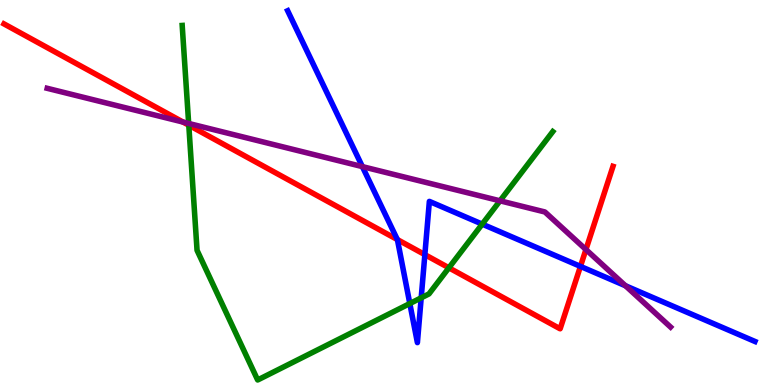[{'lines': ['blue', 'red'], 'intersections': [{'x': 5.13, 'y': 3.78}, {'x': 5.48, 'y': 3.39}, {'x': 7.49, 'y': 3.08}]}, {'lines': ['green', 'red'], 'intersections': [{'x': 2.44, 'y': 6.75}, {'x': 5.79, 'y': 3.04}]}, {'lines': ['purple', 'red'], 'intersections': [{'x': 2.36, 'y': 6.83}, {'x': 7.56, 'y': 3.52}]}, {'lines': ['blue', 'green'], 'intersections': [{'x': 5.29, 'y': 2.12}, {'x': 5.43, 'y': 2.26}, {'x': 6.22, 'y': 4.18}]}, {'lines': ['blue', 'purple'], 'intersections': [{'x': 4.68, 'y': 5.67}, {'x': 8.07, 'y': 2.58}]}, {'lines': ['green', 'purple'], 'intersections': [{'x': 2.43, 'y': 6.79}, {'x': 6.45, 'y': 4.78}]}]